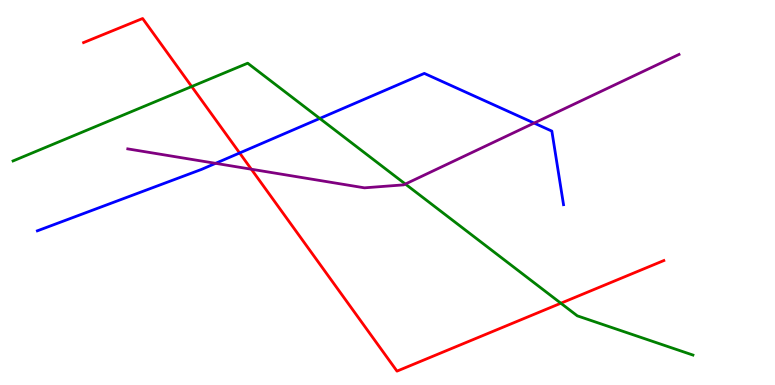[{'lines': ['blue', 'red'], 'intersections': [{'x': 3.09, 'y': 6.03}]}, {'lines': ['green', 'red'], 'intersections': [{'x': 2.47, 'y': 7.75}, {'x': 7.24, 'y': 2.12}]}, {'lines': ['purple', 'red'], 'intersections': [{'x': 3.24, 'y': 5.6}]}, {'lines': ['blue', 'green'], 'intersections': [{'x': 4.13, 'y': 6.92}]}, {'lines': ['blue', 'purple'], 'intersections': [{'x': 2.78, 'y': 5.76}, {'x': 6.89, 'y': 6.8}]}, {'lines': ['green', 'purple'], 'intersections': [{'x': 5.23, 'y': 5.22}]}]